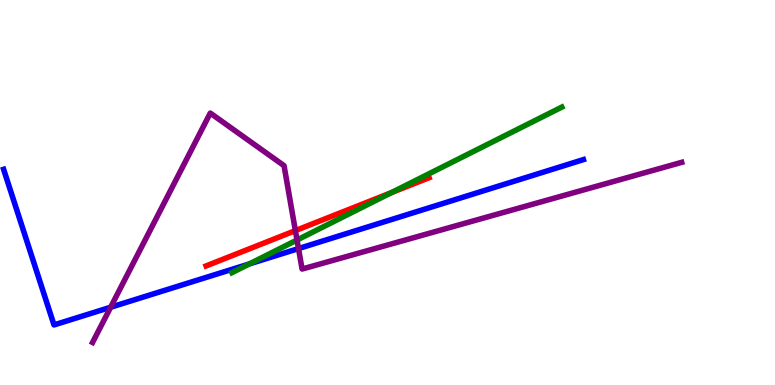[{'lines': ['blue', 'red'], 'intersections': []}, {'lines': ['green', 'red'], 'intersections': [{'x': 5.05, 'y': 5.0}]}, {'lines': ['purple', 'red'], 'intersections': [{'x': 3.81, 'y': 4.01}]}, {'lines': ['blue', 'green'], 'intersections': [{'x': 3.22, 'y': 3.14}]}, {'lines': ['blue', 'purple'], 'intersections': [{'x': 1.43, 'y': 2.02}, {'x': 3.85, 'y': 3.54}]}, {'lines': ['green', 'purple'], 'intersections': [{'x': 3.83, 'y': 3.77}]}]